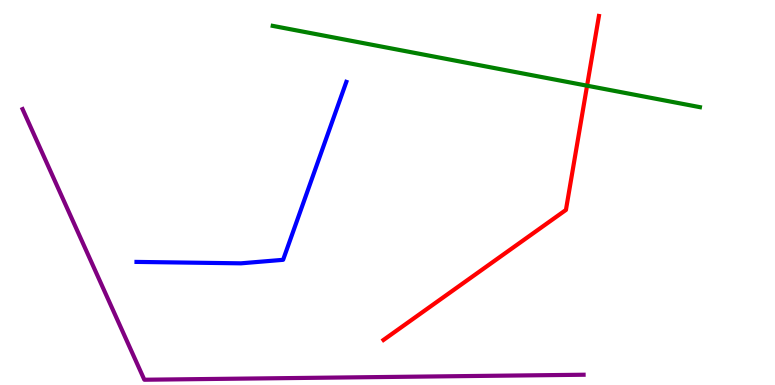[{'lines': ['blue', 'red'], 'intersections': []}, {'lines': ['green', 'red'], 'intersections': [{'x': 7.58, 'y': 7.77}]}, {'lines': ['purple', 'red'], 'intersections': []}, {'lines': ['blue', 'green'], 'intersections': []}, {'lines': ['blue', 'purple'], 'intersections': []}, {'lines': ['green', 'purple'], 'intersections': []}]